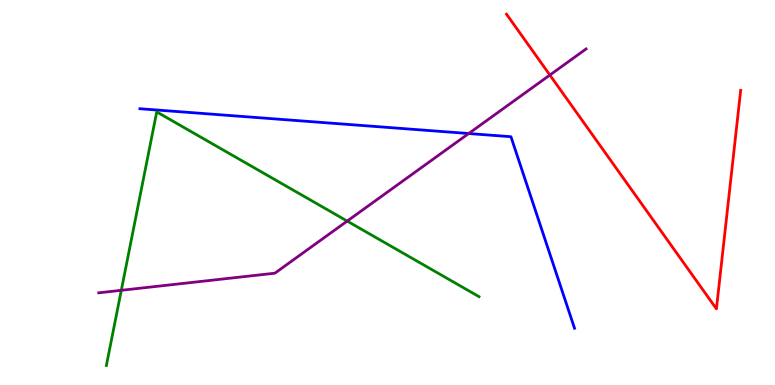[{'lines': ['blue', 'red'], 'intersections': []}, {'lines': ['green', 'red'], 'intersections': []}, {'lines': ['purple', 'red'], 'intersections': [{'x': 7.1, 'y': 8.05}]}, {'lines': ['blue', 'green'], 'intersections': []}, {'lines': ['blue', 'purple'], 'intersections': [{'x': 6.05, 'y': 6.53}]}, {'lines': ['green', 'purple'], 'intersections': [{'x': 1.57, 'y': 2.46}, {'x': 4.48, 'y': 4.26}]}]